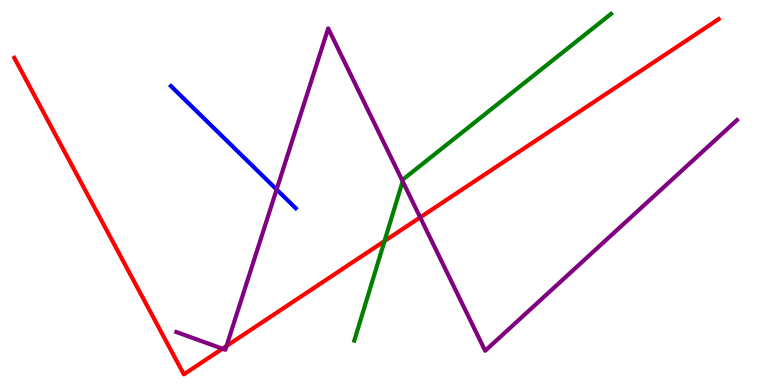[{'lines': ['blue', 'red'], 'intersections': []}, {'lines': ['green', 'red'], 'intersections': [{'x': 4.96, 'y': 3.74}]}, {'lines': ['purple', 'red'], 'intersections': [{'x': 2.87, 'y': 0.943}, {'x': 2.92, 'y': 1.01}, {'x': 5.42, 'y': 4.35}]}, {'lines': ['blue', 'green'], 'intersections': []}, {'lines': ['blue', 'purple'], 'intersections': [{'x': 3.57, 'y': 5.08}]}, {'lines': ['green', 'purple'], 'intersections': [{'x': 5.2, 'y': 5.29}]}]